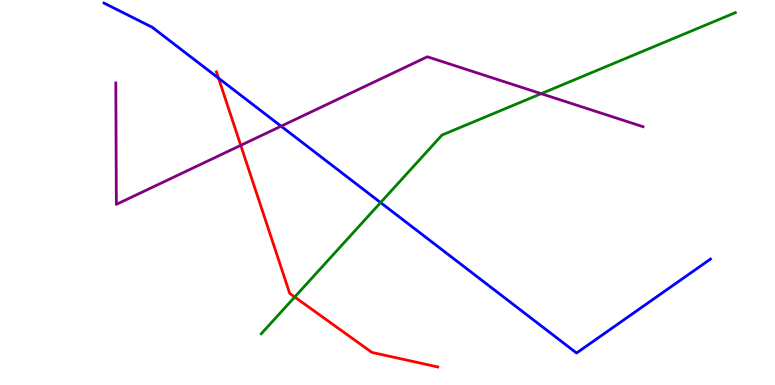[{'lines': ['blue', 'red'], 'intersections': [{'x': 2.82, 'y': 7.97}]}, {'lines': ['green', 'red'], 'intersections': [{'x': 3.8, 'y': 2.29}]}, {'lines': ['purple', 'red'], 'intersections': [{'x': 3.11, 'y': 6.22}]}, {'lines': ['blue', 'green'], 'intersections': [{'x': 4.91, 'y': 4.74}]}, {'lines': ['blue', 'purple'], 'intersections': [{'x': 3.63, 'y': 6.72}]}, {'lines': ['green', 'purple'], 'intersections': [{'x': 6.98, 'y': 7.57}]}]